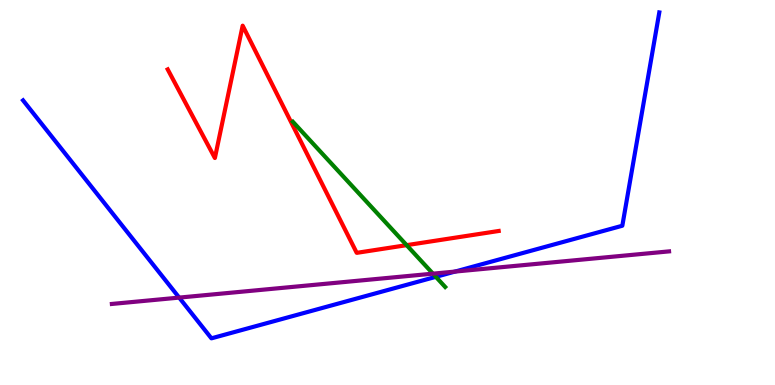[{'lines': ['blue', 'red'], 'intersections': []}, {'lines': ['green', 'red'], 'intersections': [{'x': 5.25, 'y': 3.63}]}, {'lines': ['purple', 'red'], 'intersections': []}, {'lines': ['blue', 'green'], 'intersections': [{'x': 5.62, 'y': 2.81}]}, {'lines': ['blue', 'purple'], 'intersections': [{'x': 2.31, 'y': 2.27}, {'x': 5.87, 'y': 2.95}]}, {'lines': ['green', 'purple'], 'intersections': [{'x': 5.59, 'y': 2.89}]}]